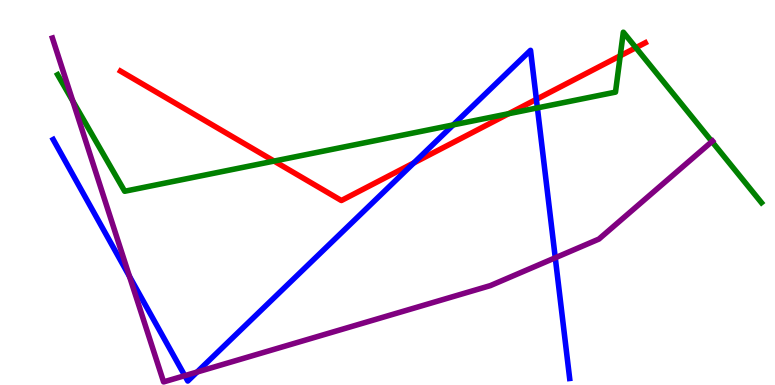[{'lines': ['blue', 'red'], 'intersections': [{'x': 5.34, 'y': 5.77}, {'x': 6.92, 'y': 7.42}]}, {'lines': ['green', 'red'], 'intersections': [{'x': 3.54, 'y': 5.82}, {'x': 6.56, 'y': 7.05}, {'x': 8.0, 'y': 8.55}, {'x': 8.2, 'y': 8.76}]}, {'lines': ['purple', 'red'], 'intersections': []}, {'lines': ['blue', 'green'], 'intersections': [{'x': 5.85, 'y': 6.76}, {'x': 6.93, 'y': 7.2}]}, {'lines': ['blue', 'purple'], 'intersections': [{'x': 1.67, 'y': 2.82}, {'x': 2.38, 'y': 0.243}, {'x': 2.54, 'y': 0.337}, {'x': 7.16, 'y': 3.3}]}, {'lines': ['green', 'purple'], 'intersections': [{'x': 0.94, 'y': 7.37}, {'x': 9.19, 'y': 6.32}]}]